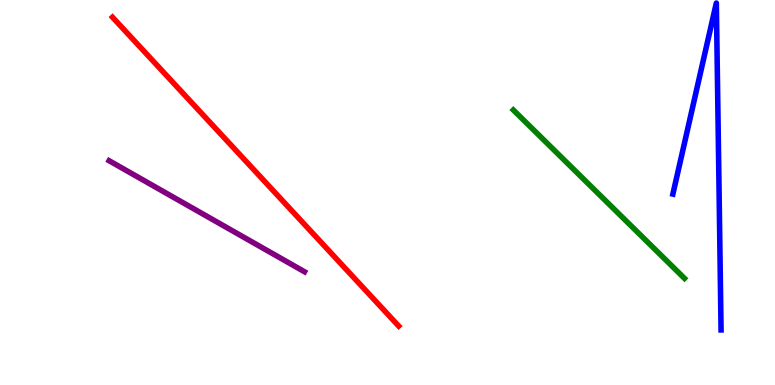[{'lines': ['blue', 'red'], 'intersections': []}, {'lines': ['green', 'red'], 'intersections': []}, {'lines': ['purple', 'red'], 'intersections': []}, {'lines': ['blue', 'green'], 'intersections': []}, {'lines': ['blue', 'purple'], 'intersections': []}, {'lines': ['green', 'purple'], 'intersections': []}]